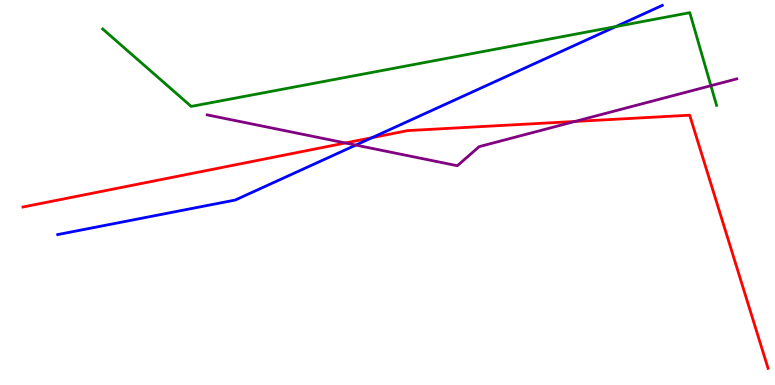[{'lines': ['blue', 'red'], 'intersections': [{'x': 4.8, 'y': 6.42}]}, {'lines': ['green', 'red'], 'intersections': []}, {'lines': ['purple', 'red'], 'intersections': [{'x': 4.46, 'y': 6.29}, {'x': 7.42, 'y': 6.85}]}, {'lines': ['blue', 'green'], 'intersections': [{'x': 7.95, 'y': 9.31}]}, {'lines': ['blue', 'purple'], 'intersections': [{'x': 4.59, 'y': 6.23}]}, {'lines': ['green', 'purple'], 'intersections': [{'x': 9.17, 'y': 7.77}]}]